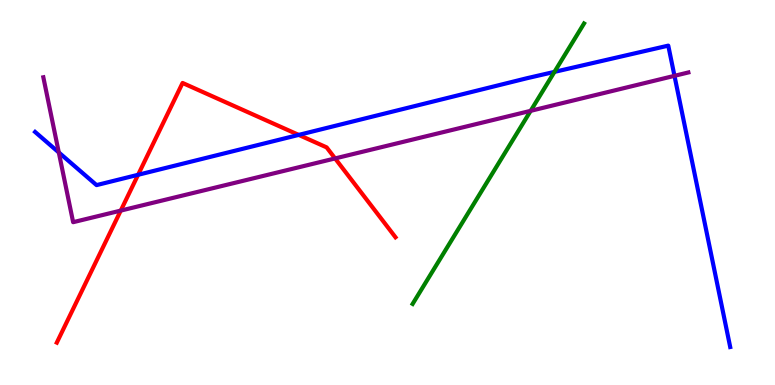[{'lines': ['blue', 'red'], 'intersections': [{'x': 1.78, 'y': 5.46}, {'x': 3.85, 'y': 6.5}]}, {'lines': ['green', 'red'], 'intersections': []}, {'lines': ['purple', 'red'], 'intersections': [{'x': 1.56, 'y': 4.53}, {'x': 4.32, 'y': 5.88}]}, {'lines': ['blue', 'green'], 'intersections': [{'x': 7.15, 'y': 8.13}]}, {'lines': ['blue', 'purple'], 'intersections': [{'x': 0.759, 'y': 6.04}, {'x': 8.7, 'y': 8.03}]}, {'lines': ['green', 'purple'], 'intersections': [{'x': 6.85, 'y': 7.12}]}]